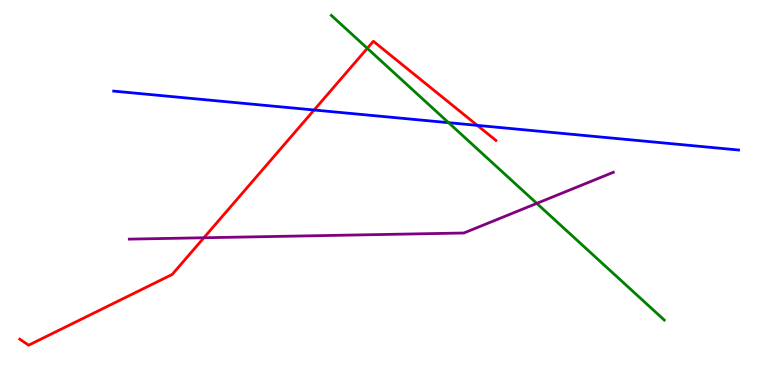[{'lines': ['blue', 'red'], 'intersections': [{'x': 4.05, 'y': 7.14}, {'x': 6.16, 'y': 6.74}]}, {'lines': ['green', 'red'], 'intersections': [{'x': 4.74, 'y': 8.74}]}, {'lines': ['purple', 'red'], 'intersections': [{'x': 2.63, 'y': 3.82}]}, {'lines': ['blue', 'green'], 'intersections': [{'x': 5.79, 'y': 6.81}]}, {'lines': ['blue', 'purple'], 'intersections': []}, {'lines': ['green', 'purple'], 'intersections': [{'x': 6.93, 'y': 4.72}]}]